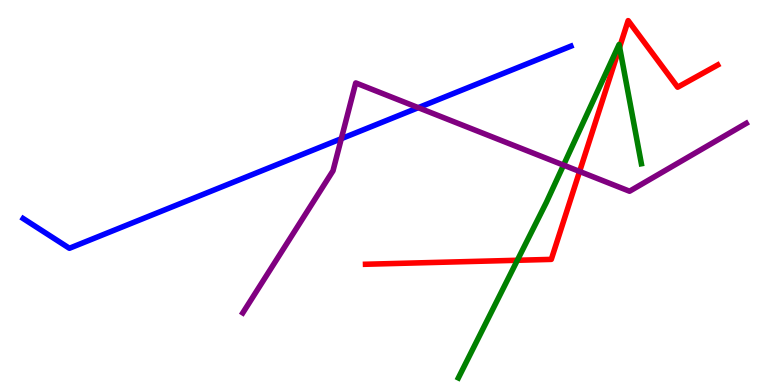[{'lines': ['blue', 'red'], 'intersections': []}, {'lines': ['green', 'red'], 'intersections': [{'x': 6.68, 'y': 3.24}, {'x': 7.99, 'y': 8.77}]}, {'lines': ['purple', 'red'], 'intersections': [{'x': 7.48, 'y': 5.55}]}, {'lines': ['blue', 'green'], 'intersections': []}, {'lines': ['blue', 'purple'], 'intersections': [{'x': 4.4, 'y': 6.4}, {'x': 5.4, 'y': 7.2}]}, {'lines': ['green', 'purple'], 'intersections': [{'x': 7.27, 'y': 5.71}]}]